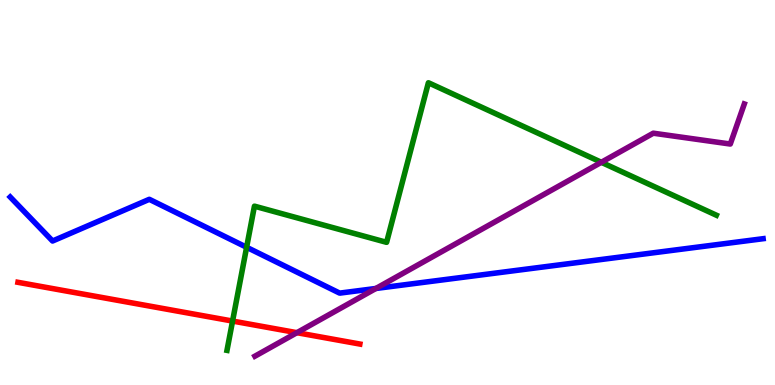[{'lines': ['blue', 'red'], 'intersections': []}, {'lines': ['green', 'red'], 'intersections': [{'x': 3.0, 'y': 1.66}]}, {'lines': ['purple', 'red'], 'intersections': [{'x': 3.83, 'y': 1.36}]}, {'lines': ['blue', 'green'], 'intersections': [{'x': 3.18, 'y': 3.58}]}, {'lines': ['blue', 'purple'], 'intersections': [{'x': 4.85, 'y': 2.51}]}, {'lines': ['green', 'purple'], 'intersections': [{'x': 7.76, 'y': 5.78}]}]